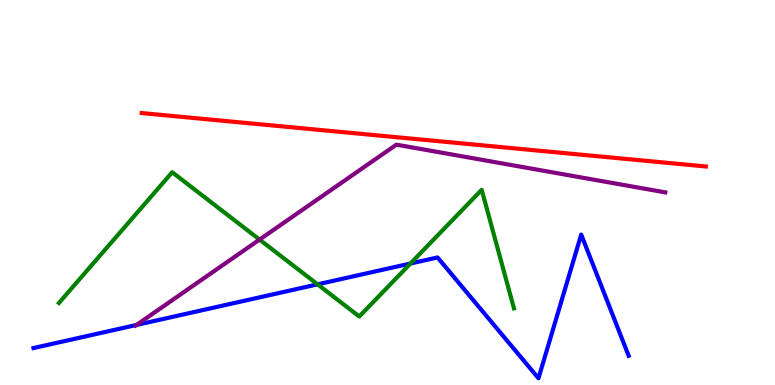[{'lines': ['blue', 'red'], 'intersections': []}, {'lines': ['green', 'red'], 'intersections': []}, {'lines': ['purple', 'red'], 'intersections': []}, {'lines': ['blue', 'green'], 'intersections': [{'x': 4.1, 'y': 2.61}, {'x': 5.3, 'y': 3.16}]}, {'lines': ['blue', 'purple'], 'intersections': [{'x': 1.76, 'y': 1.56}]}, {'lines': ['green', 'purple'], 'intersections': [{'x': 3.35, 'y': 3.78}]}]